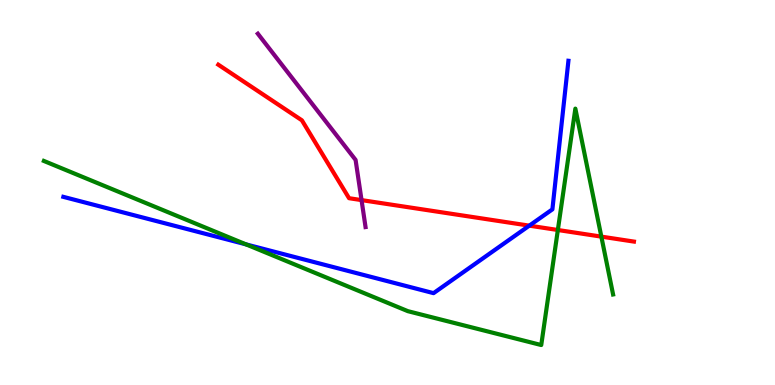[{'lines': ['blue', 'red'], 'intersections': [{'x': 6.83, 'y': 4.14}]}, {'lines': ['green', 'red'], 'intersections': [{'x': 7.2, 'y': 4.03}, {'x': 7.76, 'y': 3.85}]}, {'lines': ['purple', 'red'], 'intersections': [{'x': 4.67, 'y': 4.8}]}, {'lines': ['blue', 'green'], 'intersections': [{'x': 3.17, 'y': 3.65}]}, {'lines': ['blue', 'purple'], 'intersections': []}, {'lines': ['green', 'purple'], 'intersections': []}]